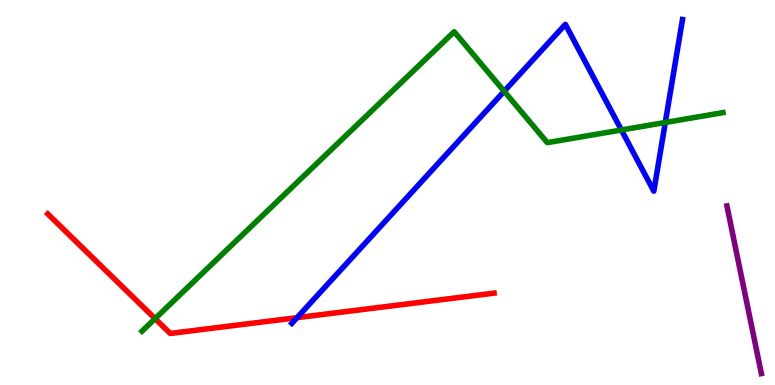[{'lines': ['blue', 'red'], 'intersections': [{'x': 3.83, 'y': 1.75}]}, {'lines': ['green', 'red'], 'intersections': [{'x': 2.0, 'y': 1.72}]}, {'lines': ['purple', 'red'], 'intersections': []}, {'lines': ['blue', 'green'], 'intersections': [{'x': 6.51, 'y': 7.63}, {'x': 8.02, 'y': 6.62}, {'x': 8.58, 'y': 6.82}]}, {'lines': ['blue', 'purple'], 'intersections': []}, {'lines': ['green', 'purple'], 'intersections': []}]